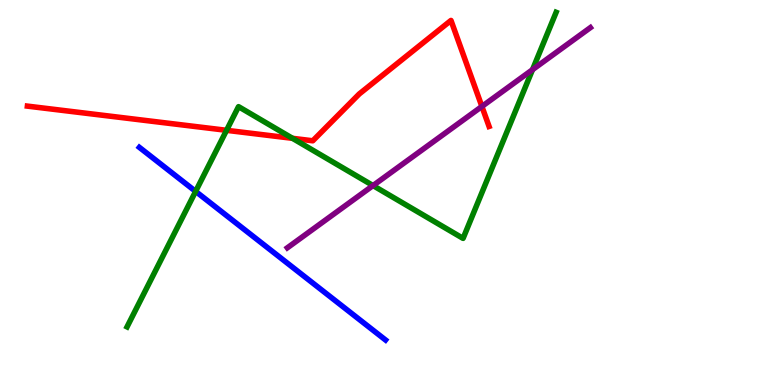[{'lines': ['blue', 'red'], 'intersections': []}, {'lines': ['green', 'red'], 'intersections': [{'x': 2.92, 'y': 6.62}, {'x': 3.77, 'y': 6.41}]}, {'lines': ['purple', 'red'], 'intersections': [{'x': 6.22, 'y': 7.23}]}, {'lines': ['blue', 'green'], 'intersections': [{'x': 2.52, 'y': 5.03}]}, {'lines': ['blue', 'purple'], 'intersections': []}, {'lines': ['green', 'purple'], 'intersections': [{'x': 4.81, 'y': 5.18}, {'x': 6.87, 'y': 8.19}]}]